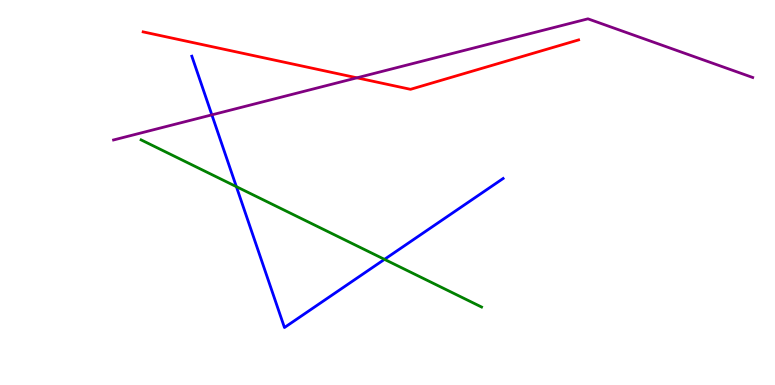[{'lines': ['blue', 'red'], 'intersections': []}, {'lines': ['green', 'red'], 'intersections': []}, {'lines': ['purple', 'red'], 'intersections': [{'x': 4.61, 'y': 7.98}]}, {'lines': ['blue', 'green'], 'intersections': [{'x': 3.05, 'y': 5.15}, {'x': 4.96, 'y': 3.26}]}, {'lines': ['blue', 'purple'], 'intersections': [{'x': 2.73, 'y': 7.02}]}, {'lines': ['green', 'purple'], 'intersections': []}]